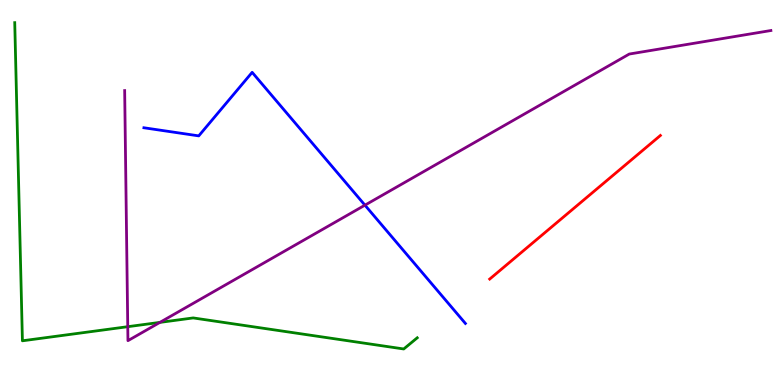[{'lines': ['blue', 'red'], 'intersections': []}, {'lines': ['green', 'red'], 'intersections': []}, {'lines': ['purple', 'red'], 'intersections': []}, {'lines': ['blue', 'green'], 'intersections': []}, {'lines': ['blue', 'purple'], 'intersections': [{'x': 4.71, 'y': 4.67}]}, {'lines': ['green', 'purple'], 'intersections': [{'x': 1.65, 'y': 1.51}, {'x': 2.06, 'y': 1.63}]}]